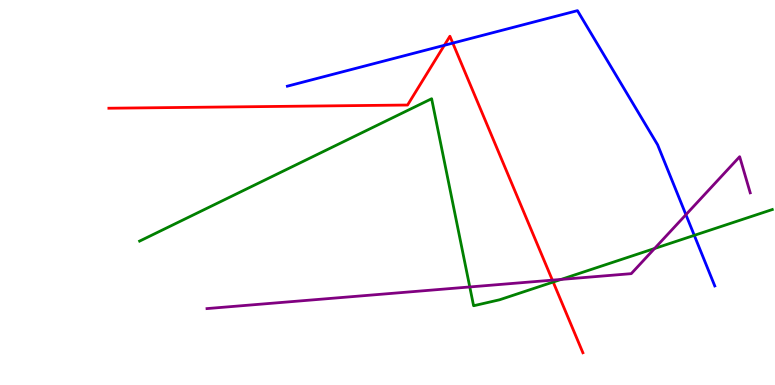[{'lines': ['blue', 'red'], 'intersections': [{'x': 5.73, 'y': 8.82}, {'x': 5.84, 'y': 8.88}]}, {'lines': ['green', 'red'], 'intersections': [{'x': 7.14, 'y': 2.67}]}, {'lines': ['purple', 'red'], 'intersections': [{'x': 7.13, 'y': 2.72}]}, {'lines': ['blue', 'green'], 'intersections': [{'x': 8.96, 'y': 3.89}]}, {'lines': ['blue', 'purple'], 'intersections': [{'x': 8.85, 'y': 4.42}]}, {'lines': ['green', 'purple'], 'intersections': [{'x': 6.06, 'y': 2.55}, {'x': 7.24, 'y': 2.74}, {'x': 8.45, 'y': 3.55}]}]